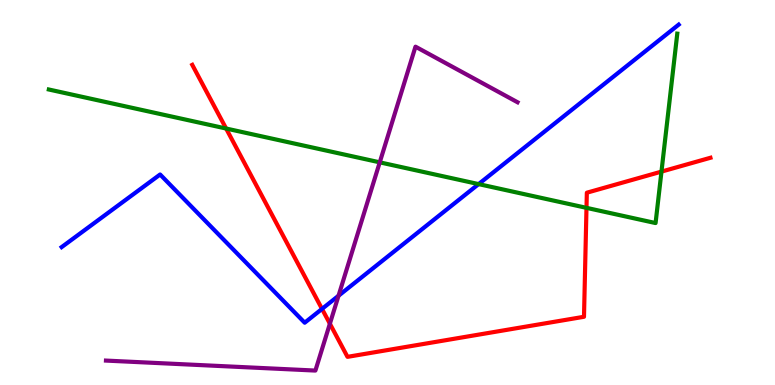[{'lines': ['blue', 'red'], 'intersections': [{'x': 4.16, 'y': 1.98}]}, {'lines': ['green', 'red'], 'intersections': [{'x': 2.92, 'y': 6.66}, {'x': 7.57, 'y': 4.6}, {'x': 8.54, 'y': 5.54}]}, {'lines': ['purple', 'red'], 'intersections': [{'x': 4.26, 'y': 1.59}]}, {'lines': ['blue', 'green'], 'intersections': [{'x': 6.18, 'y': 5.22}]}, {'lines': ['blue', 'purple'], 'intersections': [{'x': 4.37, 'y': 2.32}]}, {'lines': ['green', 'purple'], 'intersections': [{'x': 4.9, 'y': 5.78}]}]